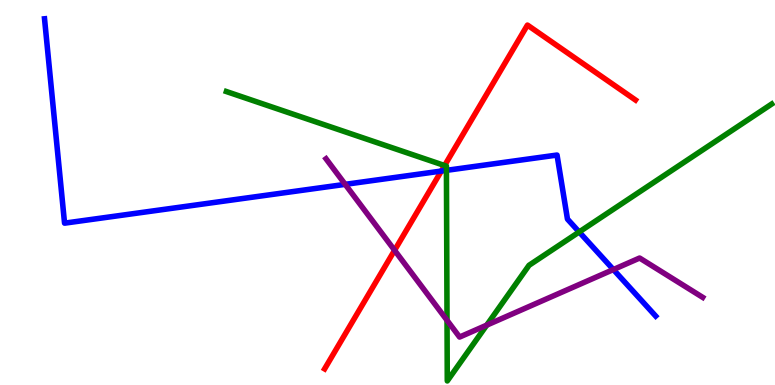[{'lines': ['blue', 'red'], 'intersections': [{'x': 5.69, 'y': 5.56}]}, {'lines': ['green', 'red'], 'intersections': [{'x': 5.74, 'y': 5.7}]}, {'lines': ['purple', 'red'], 'intersections': [{'x': 5.09, 'y': 3.5}]}, {'lines': ['blue', 'green'], 'intersections': [{'x': 5.76, 'y': 5.58}, {'x': 7.47, 'y': 3.97}]}, {'lines': ['blue', 'purple'], 'intersections': [{'x': 4.45, 'y': 5.21}, {'x': 7.91, 'y': 3.0}]}, {'lines': ['green', 'purple'], 'intersections': [{'x': 5.77, 'y': 1.68}, {'x': 6.28, 'y': 1.55}]}]